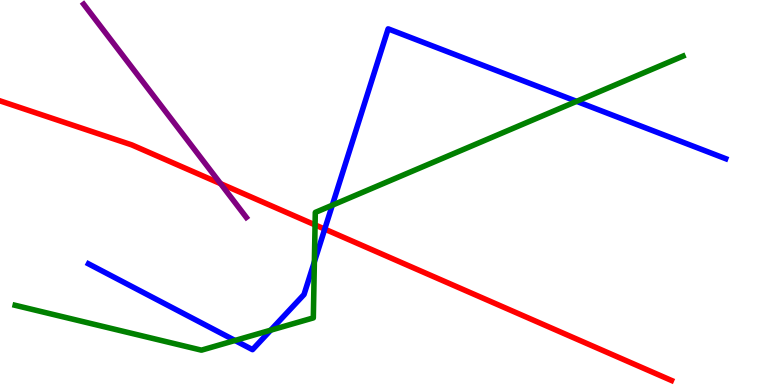[{'lines': ['blue', 'red'], 'intersections': [{'x': 4.19, 'y': 4.05}]}, {'lines': ['green', 'red'], 'intersections': [{'x': 4.07, 'y': 4.16}]}, {'lines': ['purple', 'red'], 'intersections': [{'x': 2.85, 'y': 5.23}]}, {'lines': ['blue', 'green'], 'intersections': [{'x': 3.03, 'y': 1.16}, {'x': 3.49, 'y': 1.42}, {'x': 4.06, 'y': 3.2}, {'x': 4.29, 'y': 4.67}, {'x': 7.44, 'y': 7.37}]}, {'lines': ['blue', 'purple'], 'intersections': []}, {'lines': ['green', 'purple'], 'intersections': []}]